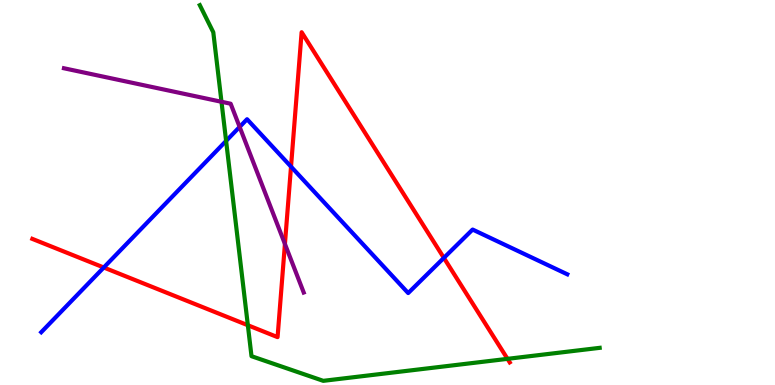[{'lines': ['blue', 'red'], 'intersections': [{'x': 1.34, 'y': 3.05}, {'x': 3.76, 'y': 5.67}, {'x': 5.73, 'y': 3.3}]}, {'lines': ['green', 'red'], 'intersections': [{'x': 3.2, 'y': 1.55}, {'x': 6.55, 'y': 0.679}]}, {'lines': ['purple', 'red'], 'intersections': [{'x': 3.68, 'y': 3.66}]}, {'lines': ['blue', 'green'], 'intersections': [{'x': 2.92, 'y': 6.34}]}, {'lines': ['blue', 'purple'], 'intersections': [{'x': 3.09, 'y': 6.7}]}, {'lines': ['green', 'purple'], 'intersections': [{'x': 2.86, 'y': 7.36}]}]